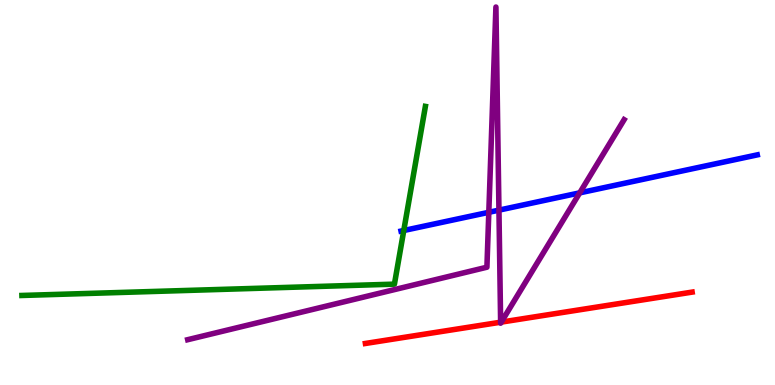[{'lines': ['blue', 'red'], 'intersections': []}, {'lines': ['green', 'red'], 'intersections': []}, {'lines': ['purple', 'red'], 'intersections': [{'x': 6.46, 'y': 1.63}, {'x': 6.47, 'y': 1.63}]}, {'lines': ['blue', 'green'], 'intersections': [{'x': 5.21, 'y': 4.01}]}, {'lines': ['blue', 'purple'], 'intersections': [{'x': 6.31, 'y': 4.49}, {'x': 6.44, 'y': 4.54}, {'x': 7.48, 'y': 4.99}]}, {'lines': ['green', 'purple'], 'intersections': []}]